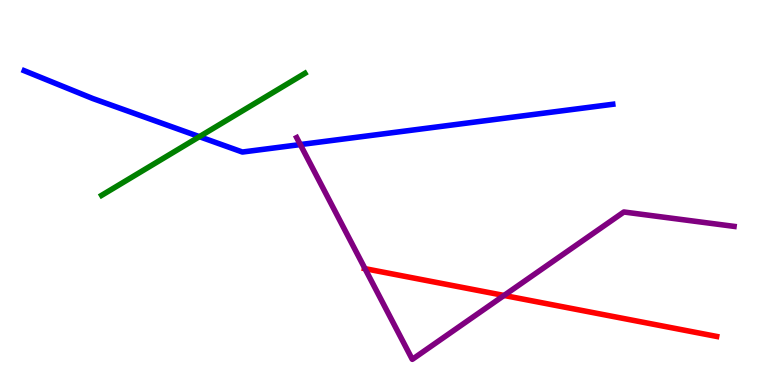[{'lines': ['blue', 'red'], 'intersections': []}, {'lines': ['green', 'red'], 'intersections': []}, {'lines': ['purple', 'red'], 'intersections': [{'x': 4.71, 'y': 3.02}, {'x': 6.5, 'y': 2.33}]}, {'lines': ['blue', 'green'], 'intersections': [{'x': 2.57, 'y': 6.45}]}, {'lines': ['blue', 'purple'], 'intersections': [{'x': 3.87, 'y': 6.24}]}, {'lines': ['green', 'purple'], 'intersections': []}]